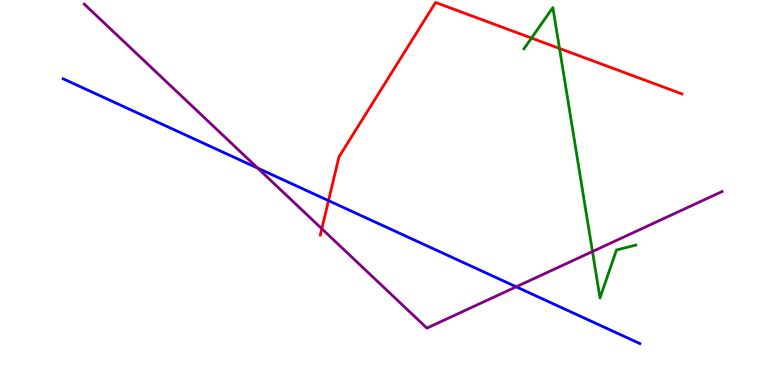[{'lines': ['blue', 'red'], 'intersections': [{'x': 4.24, 'y': 4.79}]}, {'lines': ['green', 'red'], 'intersections': [{'x': 6.86, 'y': 9.01}, {'x': 7.22, 'y': 8.74}]}, {'lines': ['purple', 'red'], 'intersections': [{'x': 4.15, 'y': 4.06}]}, {'lines': ['blue', 'green'], 'intersections': []}, {'lines': ['blue', 'purple'], 'intersections': [{'x': 3.33, 'y': 5.63}, {'x': 6.66, 'y': 2.55}]}, {'lines': ['green', 'purple'], 'intersections': [{'x': 7.64, 'y': 3.47}]}]